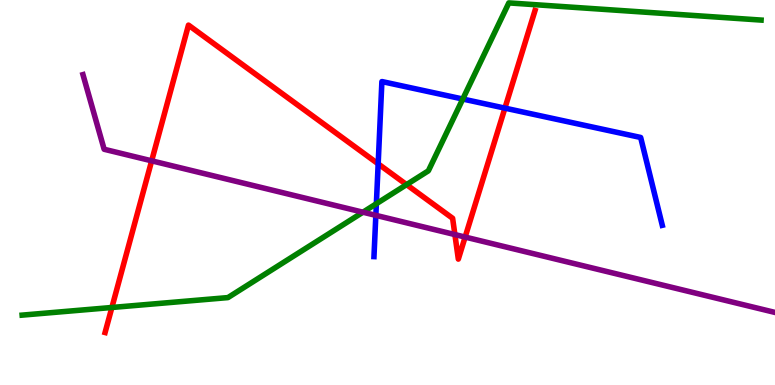[{'lines': ['blue', 'red'], 'intersections': [{'x': 4.88, 'y': 5.74}, {'x': 6.51, 'y': 7.19}]}, {'lines': ['green', 'red'], 'intersections': [{'x': 1.44, 'y': 2.01}, {'x': 5.25, 'y': 5.2}]}, {'lines': ['purple', 'red'], 'intersections': [{'x': 1.96, 'y': 5.82}, {'x': 5.87, 'y': 3.91}, {'x': 6.0, 'y': 3.84}]}, {'lines': ['blue', 'green'], 'intersections': [{'x': 4.86, 'y': 4.71}, {'x': 5.97, 'y': 7.43}]}, {'lines': ['blue', 'purple'], 'intersections': [{'x': 4.85, 'y': 4.41}]}, {'lines': ['green', 'purple'], 'intersections': [{'x': 4.68, 'y': 4.49}]}]